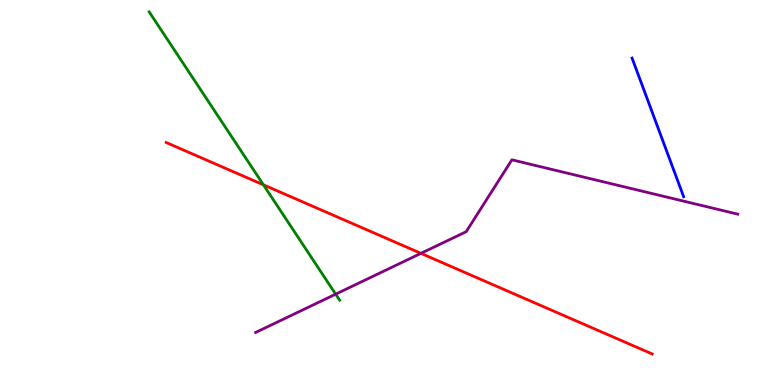[{'lines': ['blue', 'red'], 'intersections': []}, {'lines': ['green', 'red'], 'intersections': [{'x': 3.4, 'y': 5.2}]}, {'lines': ['purple', 'red'], 'intersections': [{'x': 5.43, 'y': 3.42}]}, {'lines': ['blue', 'green'], 'intersections': []}, {'lines': ['blue', 'purple'], 'intersections': []}, {'lines': ['green', 'purple'], 'intersections': [{'x': 4.33, 'y': 2.36}]}]